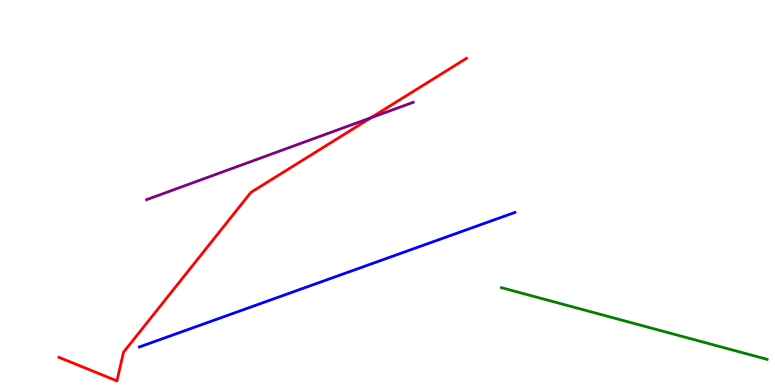[{'lines': ['blue', 'red'], 'intersections': []}, {'lines': ['green', 'red'], 'intersections': []}, {'lines': ['purple', 'red'], 'intersections': [{'x': 4.79, 'y': 6.94}]}, {'lines': ['blue', 'green'], 'intersections': []}, {'lines': ['blue', 'purple'], 'intersections': []}, {'lines': ['green', 'purple'], 'intersections': []}]